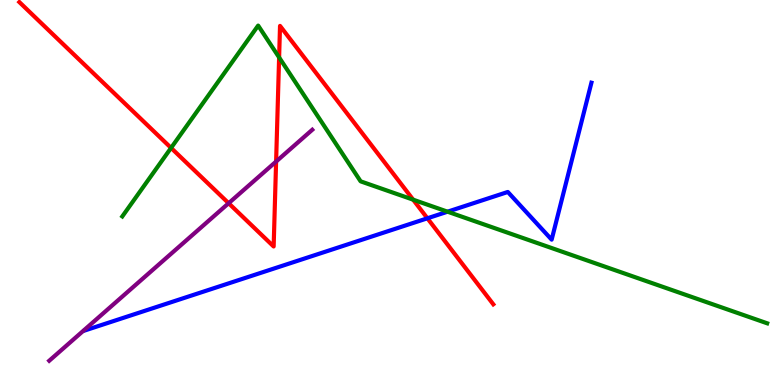[{'lines': ['blue', 'red'], 'intersections': [{'x': 5.51, 'y': 4.33}]}, {'lines': ['green', 'red'], 'intersections': [{'x': 2.21, 'y': 6.16}, {'x': 3.6, 'y': 8.51}, {'x': 5.33, 'y': 4.81}]}, {'lines': ['purple', 'red'], 'intersections': [{'x': 2.95, 'y': 4.72}, {'x': 3.56, 'y': 5.8}]}, {'lines': ['blue', 'green'], 'intersections': [{'x': 5.77, 'y': 4.5}]}, {'lines': ['blue', 'purple'], 'intersections': []}, {'lines': ['green', 'purple'], 'intersections': []}]